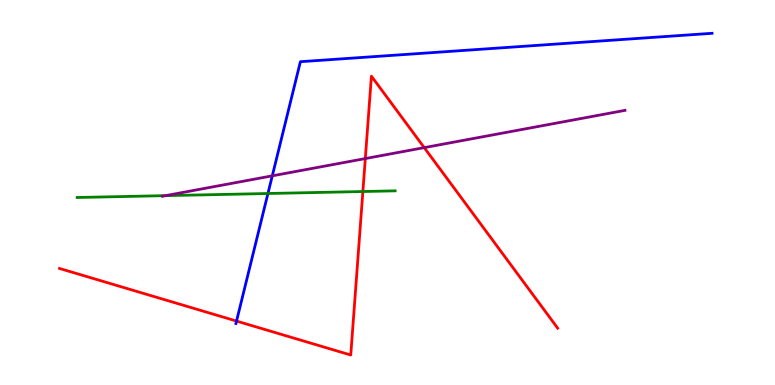[{'lines': ['blue', 'red'], 'intersections': [{'x': 3.05, 'y': 1.66}]}, {'lines': ['green', 'red'], 'intersections': [{'x': 4.68, 'y': 5.03}]}, {'lines': ['purple', 'red'], 'intersections': [{'x': 4.71, 'y': 5.88}, {'x': 5.47, 'y': 6.17}]}, {'lines': ['blue', 'green'], 'intersections': [{'x': 3.46, 'y': 4.97}]}, {'lines': ['blue', 'purple'], 'intersections': [{'x': 3.51, 'y': 5.43}]}, {'lines': ['green', 'purple'], 'intersections': [{'x': 2.14, 'y': 4.92}]}]